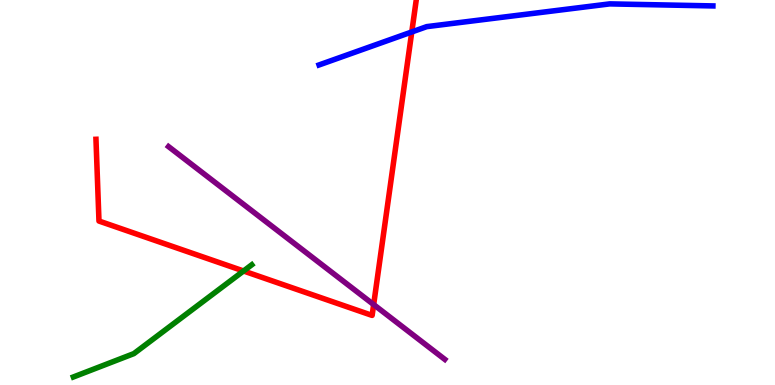[{'lines': ['blue', 'red'], 'intersections': [{'x': 5.31, 'y': 9.17}]}, {'lines': ['green', 'red'], 'intersections': [{'x': 3.14, 'y': 2.96}]}, {'lines': ['purple', 'red'], 'intersections': [{'x': 4.82, 'y': 2.09}]}, {'lines': ['blue', 'green'], 'intersections': []}, {'lines': ['blue', 'purple'], 'intersections': []}, {'lines': ['green', 'purple'], 'intersections': []}]